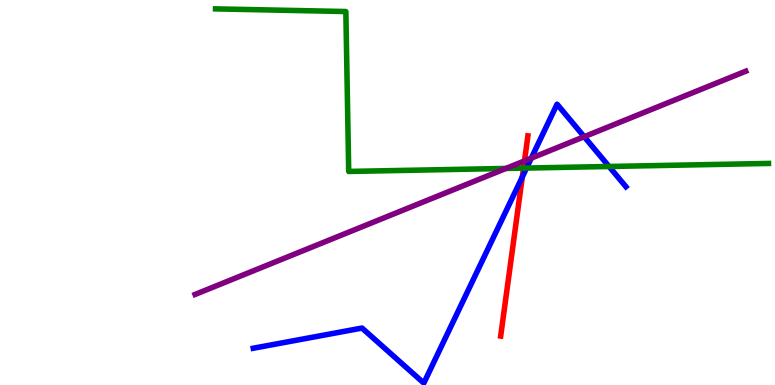[{'lines': ['blue', 'red'], 'intersections': [{'x': 6.74, 'y': 5.4}]}, {'lines': ['green', 'red'], 'intersections': [{'x': 6.76, 'y': 5.63}]}, {'lines': ['purple', 'red'], 'intersections': [{'x': 6.77, 'y': 5.82}]}, {'lines': ['blue', 'green'], 'intersections': [{'x': 6.79, 'y': 5.63}, {'x': 7.86, 'y': 5.68}]}, {'lines': ['blue', 'purple'], 'intersections': [{'x': 6.86, 'y': 5.89}, {'x': 7.54, 'y': 6.45}]}, {'lines': ['green', 'purple'], 'intersections': [{'x': 6.53, 'y': 5.62}]}]